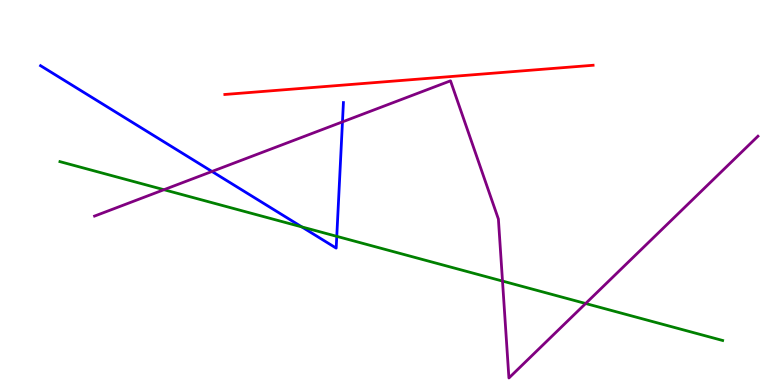[{'lines': ['blue', 'red'], 'intersections': []}, {'lines': ['green', 'red'], 'intersections': []}, {'lines': ['purple', 'red'], 'intersections': []}, {'lines': ['blue', 'green'], 'intersections': [{'x': 3.89, 'y': 4.11}, {'x': 4.35, 'y': 3.86}]}, {'lines': ['blue', 'purple'], 'intersections': [{'x': 2.74, 'y': 5.55}, {'x': 4.42, 'y': 6.83}]}, {'lines': ['green', 'purple'], 'intersections': [{'x': 2.12, 'y': 5.07}, {'x': 6.48, 'y': 2.7}, {'x': 7.56, 'y': 2.12}]}]